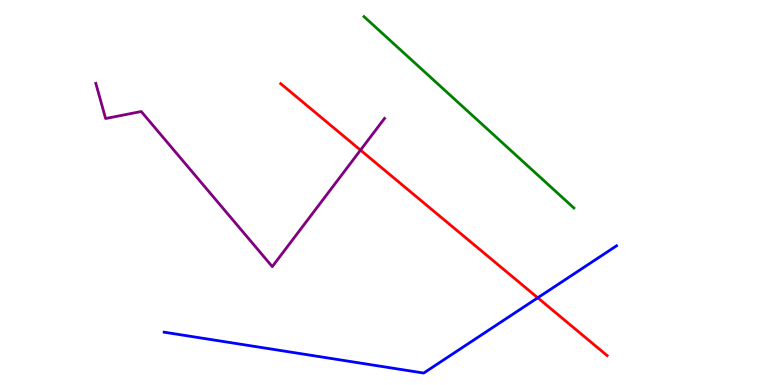[{'lines': ['blue', 'red'], 'intersections': [{'x': 6.94, 'y': 2.27}]}, {'lines': ['green', 'red'], 'intersections': []}, {'lines': ['purple', 'red'], 'intersections': [{'x': 4.65, 'y': 6.1}]}, {'lines': ['blue', 'green'], 'intersections': []}, {'lines': ['blue', 'purple'], 'intersections': []}, {'lines': ['green', 'purple'], 'intersections': []}]